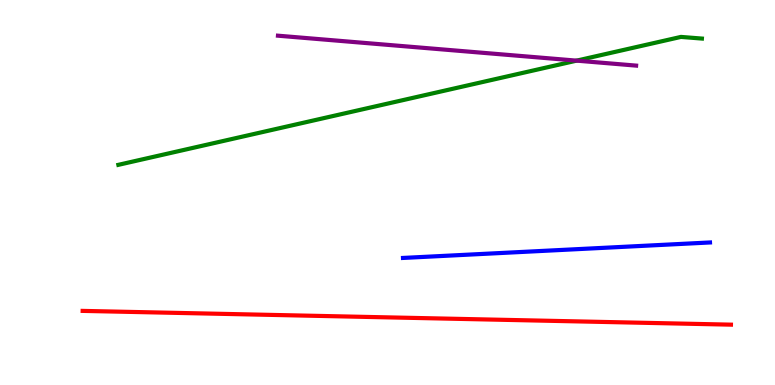[{'lines': ['blue', 'red'], 'intersections': []}, {'lines': ['green', 'red'], 'intersections': []}, {'lines': ['purple', 'red'], 'intersections': []}, {'lines': ['blue', 'green'], 'intersections': []}, {'lines': ['blue', 'purple'], 'intersections': []}, {'lines': ['green', 'purple'], 'intersections': [{'x': 7.44, 'y': 8.42}]}]